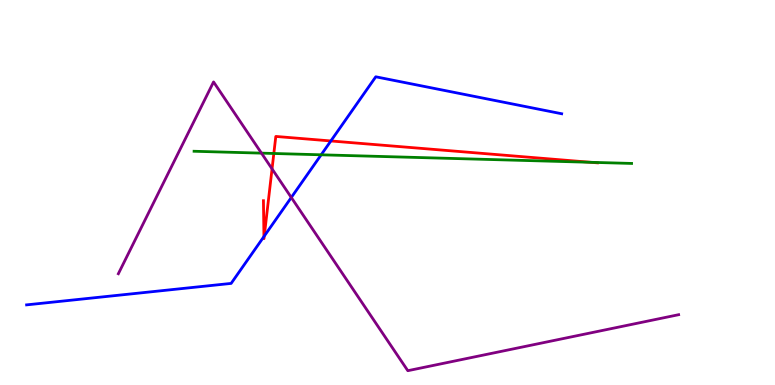[{'lines': ['blue', 'red'], 'intersections': [{'x': 3.41, 'y': 3.86}, {'x': 3.41, 'y': 3.87}, {'x': 4.27, 'y': 6.34}]}, {'lines': ['green', 'red'], 'intersections': [{'x': 3.53, 'y': 6.01}, {'x': 7.62, 'y': 5.78}]}, {'lines': ['purple', 'red'], 'intersections': [{'x': 3.51, 'y': 5.61}]}, {'lines': ['blue', 'green'], 'intersections': [{'x': 4.14, 'y': 5.98}]}, {'lines': ['blue', 'purple'], 'intersections': [{'x': 3.76, 'y': 4.87}]}, {'lines': ['green', 'purple'], 'intersections': [{'x': 3.37, 'y': 6.02}]}]